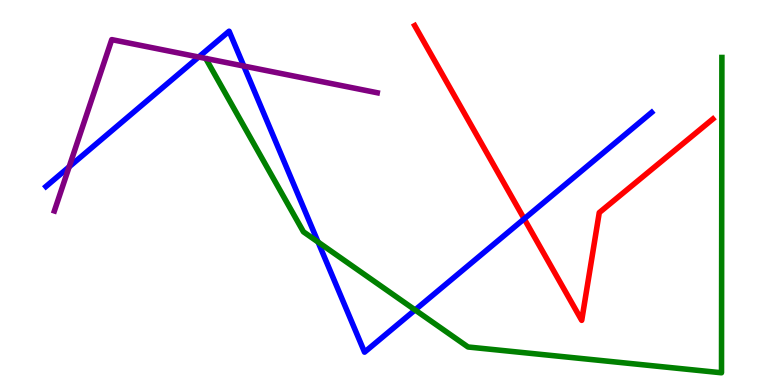[{'lines': ['blue', 'red'], 'intersections': [{'x': 6.76, 'y': 4.32}]}, {'lines': ['green', 'red'], 'intersections': []}, {'lines': ['purple', 'red'], 'intersections': []}, {'lines': ['blue', 'green'], 'intersections': [{'x': 4.1, 'y': 3.71}, {'x': 5.36, 'y': 1.95}]}, {'lines': ['blue', 'purple'], 'intersections': [{'x': 0.892, 'y': 5.67}, {'x': 2.56, 'y': 8.52}, {'x': 3.15, 'y': 8.28}]}, {'lines': ['green', 'purple'], 'intersections': []}]